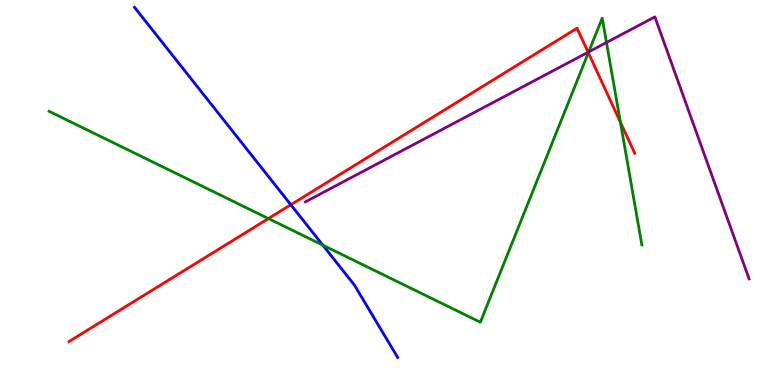[{'lines': ['blue', 'red'], 'intersections': [{'x': 3.75, 'y': 4.68}]}, {'lines': ['green', 'red'], 'intersections': [{'x': 3.46, 'y': 4.32}, {'x': 7.59, 'y': 8.63}, {'x': 8.01, 'y': 6.82}]}, {'lines': ['purple', 'red'], 'intersections': [{'x': 7.59, 'y': 8.64}]}, {'lines': ['blue', 'green'], 'intersections': [{'x': 4.17, 'y': 3.63}]}, {'lines': ['blue', 'purple'], 'intersections': []}, {'lines': ['green', 'purple'], 'intersections': [{'x': 7.6, 'y': 8.65}, {'x': 7.83, 'y': 8.9}]}]